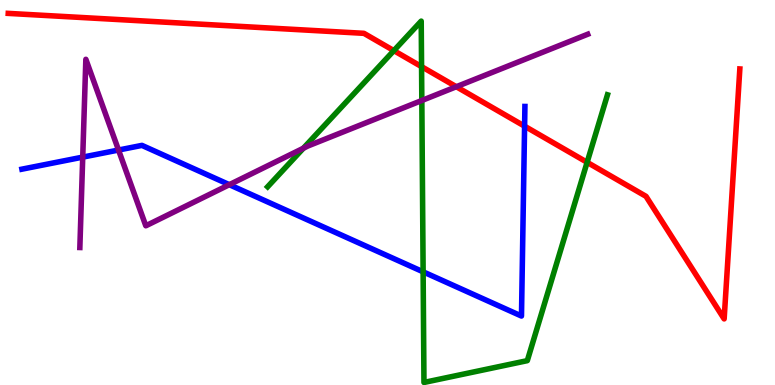[{'lines': ['blue', 'red'], 'intersections': [{'x': 6.77, 'y': 6.72}]}, {'lines': ['green', 'red'], 'intersections': [{'x': 5.08, 'y': 8.68}, {'x': 5.44, 'y': 8.27}, {'x': 7.58, 'y': 5.78}]}, {'lines': ['purple', 'red'], 'intersections': [{'x': 5.89, 'y': 7.75}]}, {'lines': ['blue', 'green'], 'intersections': [{'x': 5.46, 'y': 2.94}]}, {'lines': ['blue', 'purple'], 'intersections': [{'x': 1.07, 'y': 5.92}, {'x': 1.53, 'y': 6.1}, {'x': 2.96, 'y': 5.2}]}, {'lines': ['green', 'purple'], 'intersections': [{'x': 3.91, 'y': 6.15}, {'x': 5.44, 'y': 7.39}]}]